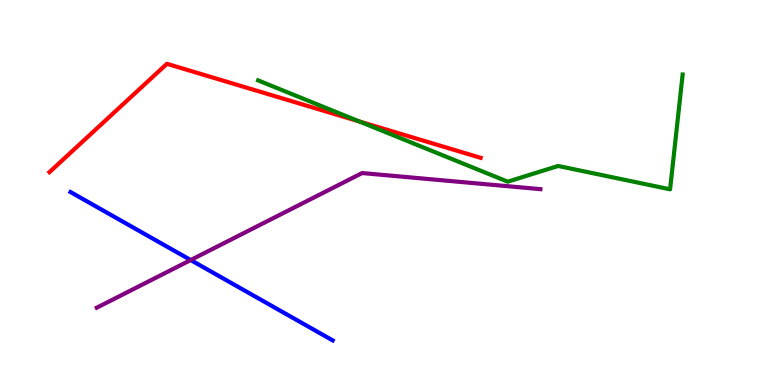[{'lines': ['blue', 'red'], 'intersections': []}, {'lines': ['green', 'red'], 'intersections': [{'x': 4.64, 'y': 6.85}]}, {'lines': ['purple', 'red'], 'intersections': []}, {'lines': ['blue', 'green'], 'intersections': []}, {'lines': ['blue', 'purple'], 'intersections': [{'x': 2.46, 'y': 3.25}]}, {'lines': ['green', 'purple'], 'intersections': []}]